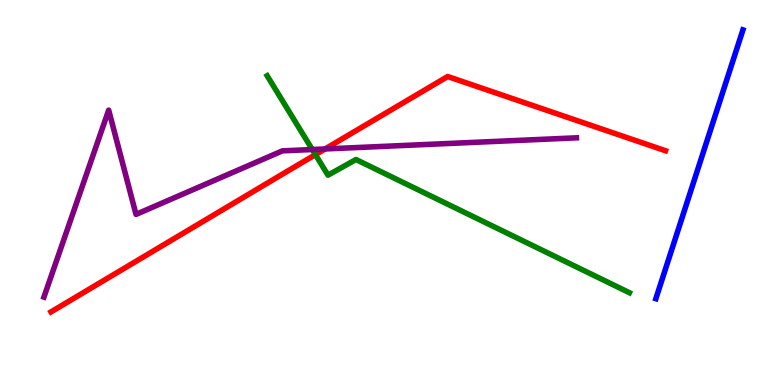[{'lines': ['blue', 'red'], 'intersections': []}, {'lines': ['green', 'red'], 'intersections': [{'x': 4.07, 'y': 5.98}]}, {'lines': ['purple', 'red'], 'intersections': [{'x': 4.19, 'y': 6.13}]}, {'lines': ['blue', 'green'], 'intersections': []}, {'lines': ['blue', 'purple'], 'intersections': []}, {'lines': ['green', 'purple'], 'intersections': [{'x': 4.03, 'y': 6.12}]}]